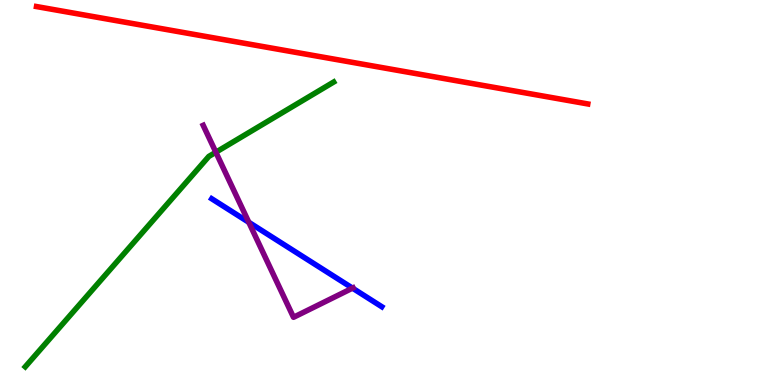[{'lines': ['blue', 'red'], 'intersections': []}, {'lines': ['green', 'red'], 'intersections': []}, {'lines': ['purple', 'red'], 'intersections': []}, {'lines': ['blue', 'green'], 'intersections': []}, {'lines': ['blue', 'purple'], 'intersections': [{'x': 3.21, 'y': 4.23}, {'x': 4.55, 'y': 2.52}]}, {'lines': ['green', 'purple'], 'intersections': [{'x': 2.79, 'y': 6.05}]}]